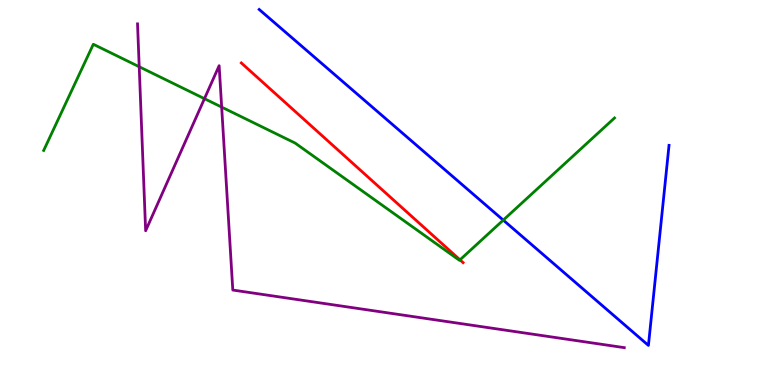[{'lines': ['blue', 'red'], 'intersections': []}, {'lines': ['green', 'red'], 'intersections': [{'x': 5.94, 'y': 3.25}]}, {'lines': ['purple', 'red'], 'intersections': []}, {'lines': ['blue', 'green'], 'intersections': [{'x': 6.49, 'y': 4.28}]}, {'lines': ['blue', 'purple'], 'intersections': []}, {'lines': ['green', 'purple'], 'intersections': [{'x': 1.8, 'y': 8.27}, {'x': 2.64, 'y': 7.44}, {'x': 2.86, 'y': 7.22}]}]